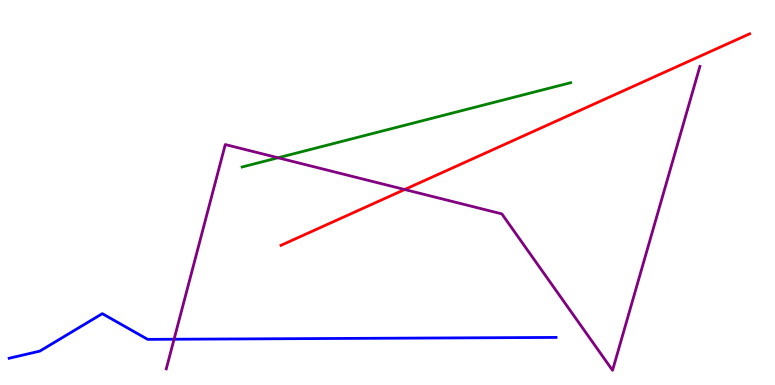[{'lines': ['blue', 'red'], 'intersections': []}, {'lines': ['green', 'red'], 'intersections': []}, {'lines': ['purple', 'red'], 'intersections': [{'x': 5.22, 'y': 5.08}]}, {'lines': ['blue', 'green'], 'intersections': []}, {'lines': ['blue', 'purple'], 'intersections': [{'x': 2.25, 'y': 1.19}]}, {'lines': ['green', 'purple'], 'intersections': [{'x': 3.59, 'y': 5.9}]}]